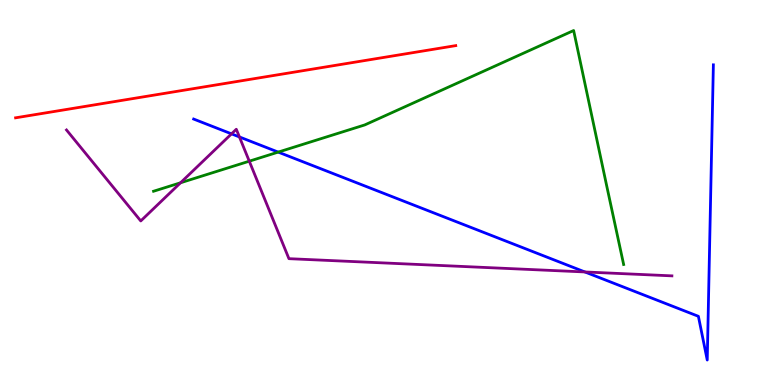[{'lines': ['blue', 'red'], 'intersections': []}, {'lines': ['green', 'red'], 'intersections': []}, {'lines': ['purple', 'red'], 'intersections': []}, {'lines': ['blue', 'green'], 'intersections': [{'x': 3.59, 'y': 6.05}]}, {'lines': ['blue', 'purple'], 'intersections': [{'x': 2.99, 'y': 6.52}, {'x': 3.09, 'y': 6.44}, {'x': 7.55, 'y': 2.94}]}, {'lines': ['green', 'purple'], 'intersections': [{'x': 2.33, 'y': 5.25}, {'x': 3.22, 'y': 5.81}]}]